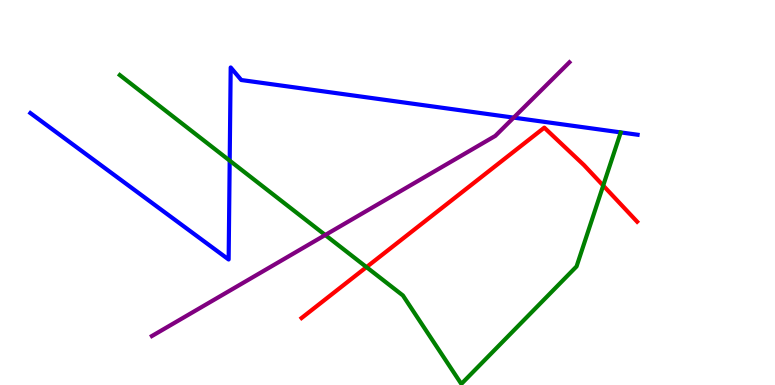[{'lines': ['blue', 'red'], 'intersections': []}, {'lines': ['green', 'red'], 'intersections': [{'x': 4.73, 'y': 3.06}, {'x': 7.78, 'y': 5.18}]}, {'lines': ['purple', 'red'], 'intersections': []}, {'lines': ['blue', 'green'], 'intersections': [{'x': 2.96, 'y': 5.83}]}, {'lines': ['blue', 'purple'], 'intersections': [{'x': 6.63, 'y': 6.94}]}, {'lines': ['green', 'purple'], 'intersections': [{'x': 4.2, 'y': 3.9}]}]